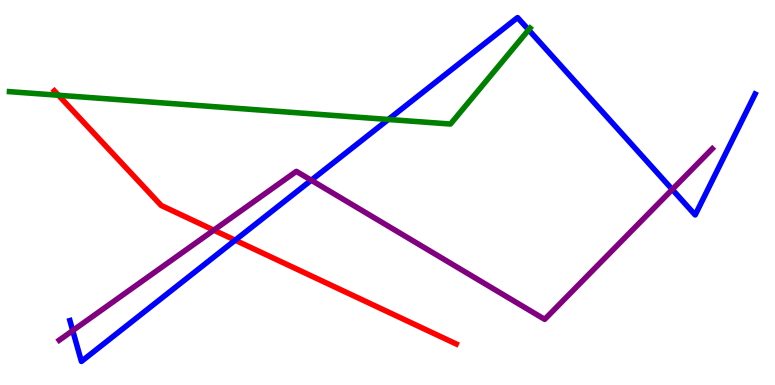[{'lines': ['blue', 'red'], 'intersections': [{'x': 3.03, 'y': 3.76}]}, {'lines': ['green', 'red'], 'intersections': [{'x': 0.754, 'y': 7.53}]}, {'lines': ['purple', 'red'], 'intersections': [{'x': 2.76, 'y': 4.02}]}, {'lines': ['blue', 'green'], 'intersections': [{'x': 5.01, 'y': 6.9}, {'x': 6.82, 'y': 9.22}]}, {'lines': ['blue', 'purple'], 'intersections': [{'x': 0.938, 'y': 1.41}, {'x': 4.02, 'y': 5.32}, {'x': 8.67, 'y': 5.08}]}, {'lines': ['green', 'purple'], 'intersections': []}]